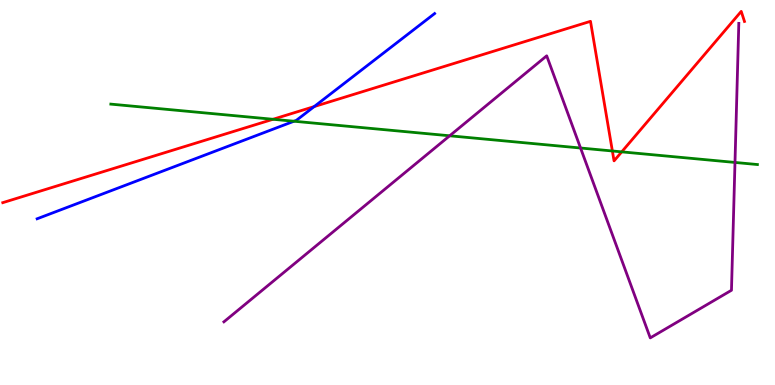[{'lines': ['blue', 'red'], 'intersections': [{'x': 4.05, 'y': 7.23}]}, {'lines': ['green', 'red'], 'intersections': [{'x': 3.52, 'y': 6.9}, {'x': 7.9, 'y': 6.08}, {'x': 8.02, 'y': 6.06}]}, {'lines': ['purple', 'red'], 'intersections': []}, {'lines': ['blue', 'green'], 'intersections': [{'x': 3.79, 'y': 6.85}]}, {'lines': ['blue', 'purple'], 'intersections': []}, {'lines': ['green', 'purple'], 'intersections': [{'x': 5.8, 'y': 6.47}, {'x': 7.49, 'y': 6.16}, {'x': 9.48, 'y': 5.78}]}]